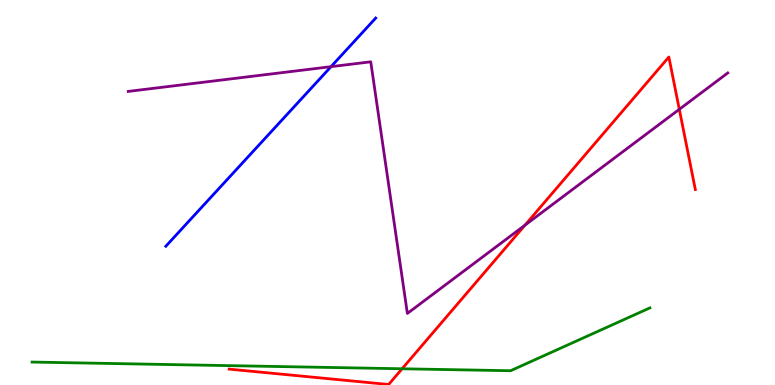[{'lines': ['blue', 'red'], 'intersections': []}, {'lines': ['green', 'red'], 'intersections': [{'x': 5.19, 'y': 0.422}]}, {'lines': ['purple', 'red'], 'intersections': [{'x': 6.77, 'y': 4.15}, {'x': 8.77, 'y': 7.16}]}, {'lines': ['blue', 'green'], 'intersections': []}, {'lines': ['blue', 'purple'], 'intersections': [{'x': 4.27, 'y': 8.27}]}, {'lines': ['green', 'purple'], 'intersections': []}]